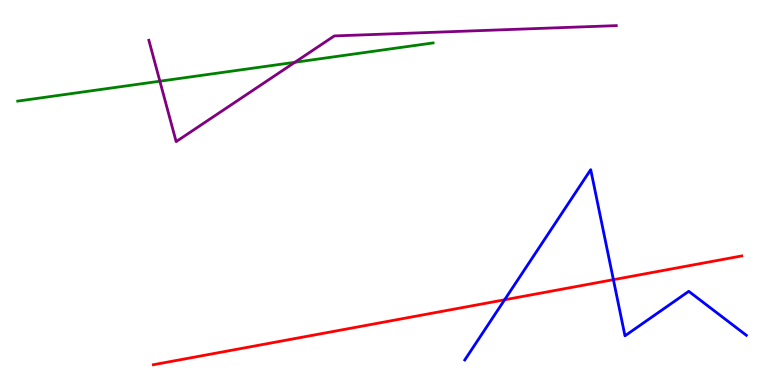[{'lines': ['blue', 'red'], 'intersections': [{'x': 6.51, 'y': 2.21}, {'x': 7.91, 'y': 2.74}]}, {'lines': ['green', 'red'], 'intersections': []}, {'lines': ['purple', 'red'], 'intersections': []}, {'lines': ['blue', 'green'], 'intersections': []}, {'lines': ['blue', 'purple'], 'intersections': []}, {'lines': ['green', 'purple'], 'intersections': [{'x': 2.06, 'y': 7.89}, {'x': 3.8, 'y': 8.38}]}]